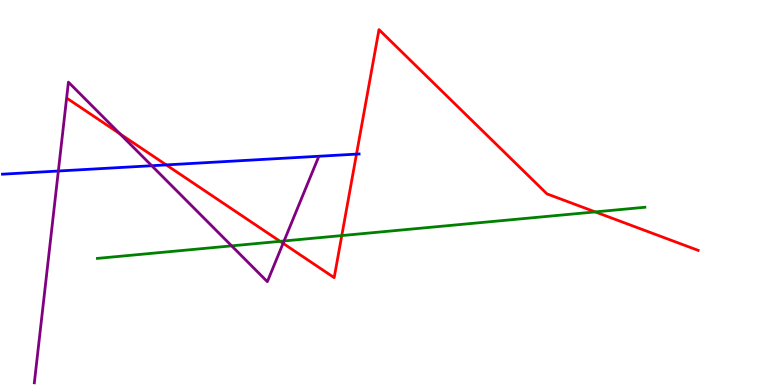[{'lines': ['blue', 'red'], 'intersections': [{'x': 2.15, 'y': 5.72}, {'x': 4.6, 'y': 6.0}]}, {'lines': ['green', 'red'], 'intersections': [{'x': 3.61, 'y': 3.73}, {'x': 4.41, 'y': 3.88}, {'x': 7.68, 'y': 4.5}]}, {'lines': ['purple', 'red'], 'intersections': [{'x': 1.55, 'y': 6.52}, {'x': 3.65, 'y': 3.68}]}, {'lines': ['blue', 'green'], 'intersections': []}, {'lines': ['blue', 'purple'], 'intersections': [{'x': 0.753, 'y': 5.56}, {'x': 1.96, 'y': 5.7}]}, {'lines': ['green', 'purple'], 'intersections': [{'x': 2.99, 'y': 3.61}, {'x': 3.67, 'y': 3.74}]}]